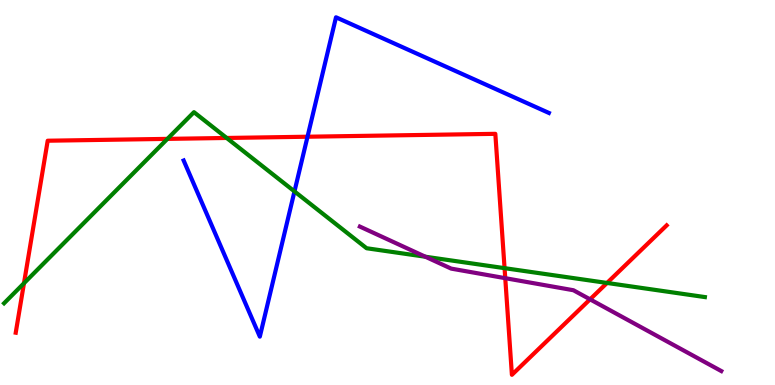[{'lines': ['blue', 'red'], 'intersections': [{'x': 3.97, 'y': 6.45}]}, {'lines': ['green', 'red'], 'intersections': [{'x': 0.309, 'y': 2.64}, {'x': 2.16, 'y': 6.39}, {'x': 2.92, 'y': 6.42}, {'x': 6.51, 'y': 3.03}, {'x': 7.83, 'y': 2.65}]}, {'lines': ['purple', 'red'], 'intersections': [{'x': 6.52, 'y': 2.77}, {'x': 7.61, 'y': 2.23}]}, {'lines': ['blue', 'green'], 'intersections': [{'x': 3.8, 'y': 5.03}]}, {'lines': ['blue', 'purple'], 'intersections': []}, {'lines': ['green', 'purple'], 'intersections': [{'x': 5.49, 'y': 3.33}]}]